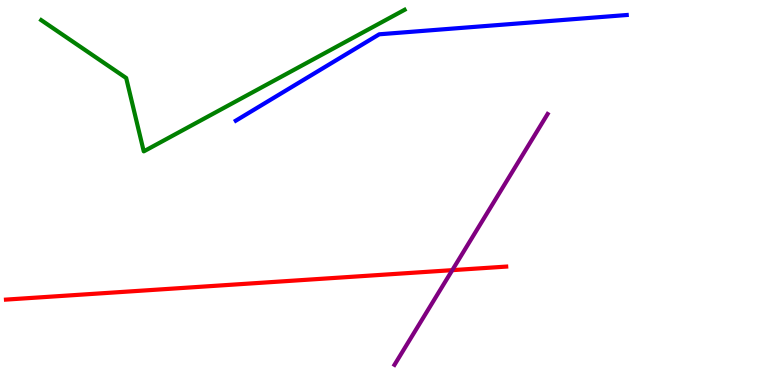[{'lines': ['blue', 'red'], 'intersections': []}, {'lines': ['green', 'red'], 'intersections': []}, {'lines': ['purple', 'red'], 'intersections': [{'x': 5.84, 'y': 2.98}]}, {'lines': ['blue', 'green'], 'intersections': []}, {'lines': ['blue', 'purple'], 'intersections': []}, {'lines': ['green', 'purple'], 'intersections': []}]